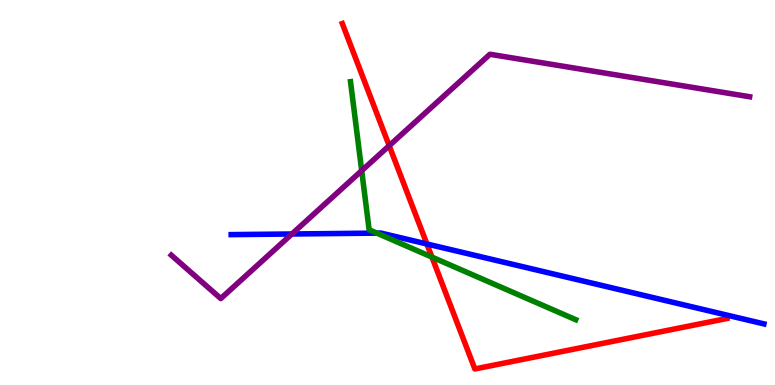[{'lines': ['blue', 'red'], 'intersections': [{'x': 5.51, 'y': 3.66}]}, {'lines': ['green', 'red'], 'intersections': [{'x': 5.57, 'y': 3.32}]}, {'lines': ['purple', 'red'], 'intersections': [{'x': 5.02, 'y': 6.22}]}, {'lines': ['blue', 'green'], 'intersections': [{'x': 4.86, 'y': 3.95}]}, {'lines': ['blue', 'purple'], 'intersections': [{'x': 3.77, 'y': 3.92}]}, {'lines': ['green', 'purple'], 'intersections': [{'x': 4.67, 'y': 5.57}]}]